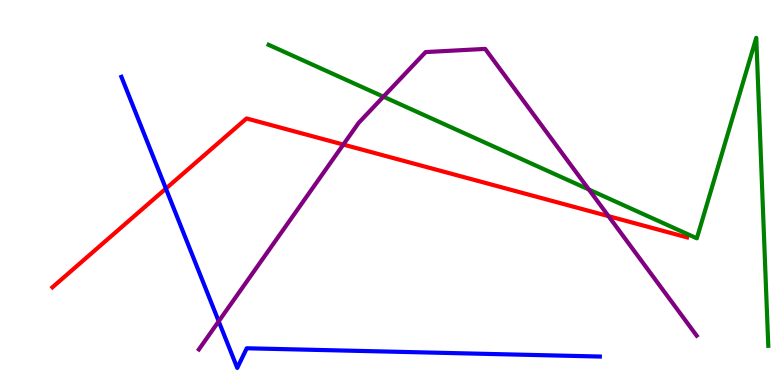[{'lines': ['blue', 'red'], 'intersections': [{'x': 2.14, 'y': 5.1}]}, {'lines': ['green', 'red'], 'intersections': []}, {'lines': ['purple', 'red'], 'intersections': [{'x': 4.43, 'y': 6.24}, {'x': 7.85, 'y': 4.39}]}, {'lines': ['blue', 'green'], 'intersections': []}, {'lines': ['blue', 'purple'], 'intersections': [{'x': 2.82, 'y': 1.65}]}, {'lines': ['green', 'purple'], 'intersections': [{'x': 4.95, 'y': 7.49}, {'x': 7.6, 'y': 5.08}]}]